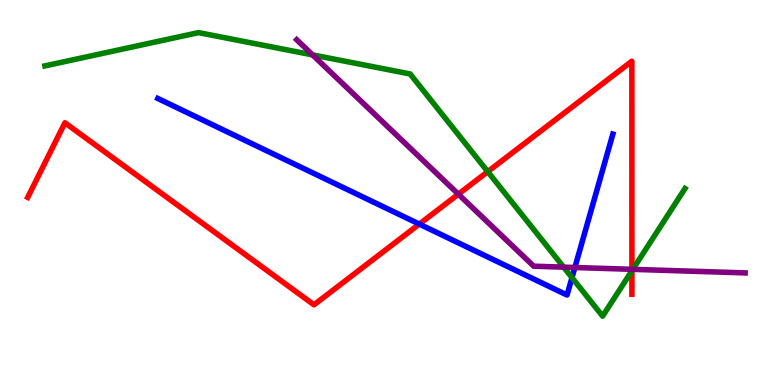[{'lines': ['blue', 'red'], 'intersections': [{'x': 5.41, 'y': 4.18}]}, {'lines': ['green', 'red'], 'intersections': [{'x': 6.29, 'y': 5.54}, {'x': 8.15, 'y': 2.97}]}, {'lines': ['purple', 'red'], 'intersections': [{'x': 5.91, 'y': 4.96}, {'x': 8.15, 'y': 3.0}]}, {'lines': ['blue', 'green'], 'intersections': [{'x': 7.38, 'y': 2.79}]}, {'lines': ['blue', 'purple'], 'intersections': [{'x': 7.42, 'y': 3.05}]}, {'lines': ['green', 'purple'], 'intersections': [{'x': 4.03, 'y': 8.57}, {'x': 7.27, 'y': 3.06}, {'x': 8.17, 'y': 3.0}]}]